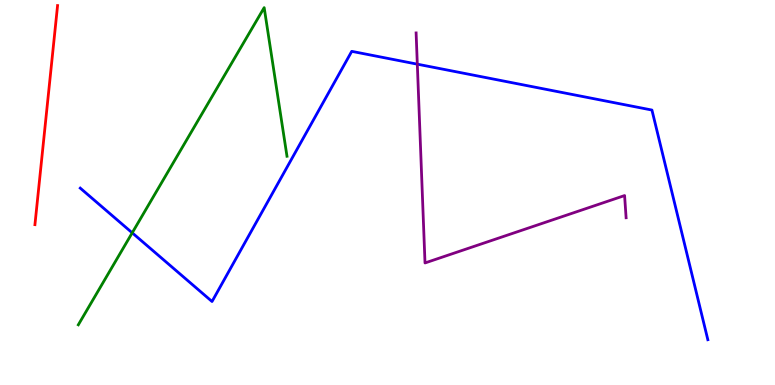[{'lines': ['blue', 'red'], 'intersections': []}, {'lines': ['green', 'red'], 'intersections': []}, {'lines': ['purple', 'red'], 'intersections': []}, {'lines': ['blue', 'green'], 'intersections': [{'x': 1.71, 'y': 3.95}]}, {'lines': ['blue', 'purple'], 'intersections': [{'x': 5.38, 'y': 8.33}]}, {'lines': ['green', 'purple'], 'intersections': []}]